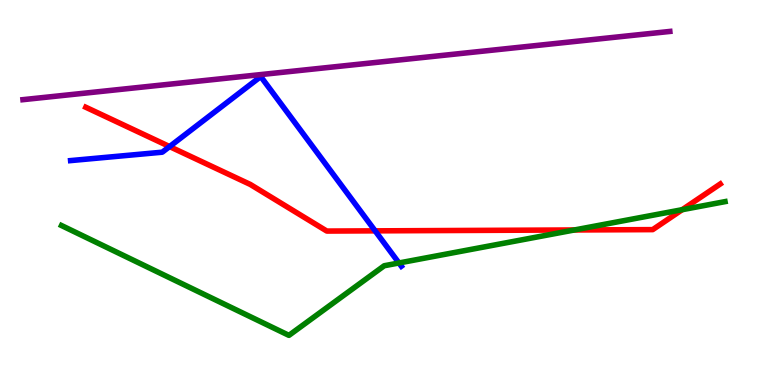[{'lines': ['blue', 'red'], 'intersections': [{'x': 2.19, 'y': 6.19}, {'x': 4.84, 'y': 4.0}]}, {'lines': ['green', 'red'], 'intersections': [{'x': 7.41, 'y': 4.03}, {'x': 8.8, 'y': 4.55}]}, {'lines': ['purple', 'red'], 'intersections': []}, {'lines': ['blue', 'green'], 'intersections': [{'x': 5.15, 'y': 3.17}]}, {'lines': ['blue', 'purple'], 'intersections': []}, {'lines': ['green', 'purple'], 'intersections': []}]